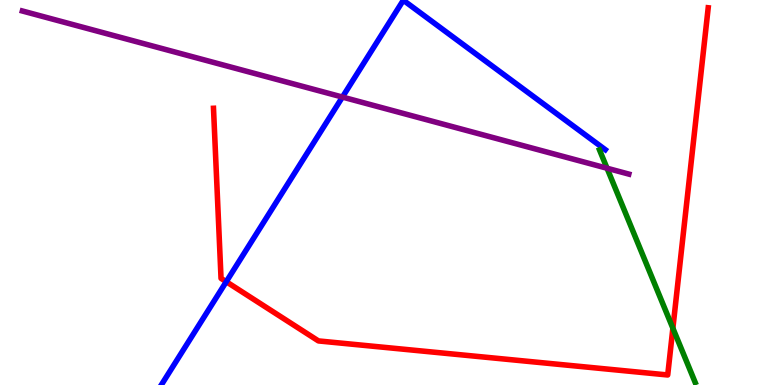[{'lines': ['blue', 'red'], 'intersections': [{'x': 2.92, 'y': 2.68}]}, {'lines': ['green', 'red'], 'intersections': [{'x': 8.68, 'y': 1.47}]}, {'lines': ['purple', 'red'], 'intersections': []}, {'lines': ['blue', 'green'], 'intersections': []}, {'lines': ['blue', 'purple'], 'intersections': [{'x': 4.42, 'y': 7.48}]}, {'lines': ['green', 'purple'], 'intersections': [{'x': 7.83, 'y': 5.63}]}]